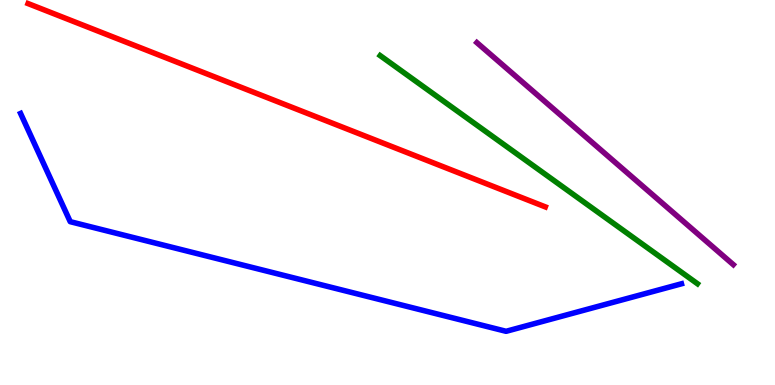[{'lines': ['blue', 'red'], 'intersections': []}, {'lines': ['green', 'red'], 'intersections': []}, {'lines': ['purple', 'red'], 'intersections': []}, {'lines': ['blue', 'green'], 'intersections': []}, {'lines': ['blue', 'purple'], 'intersections': []}, {'lines': ['green', 'purple'], 'intersections': []}]